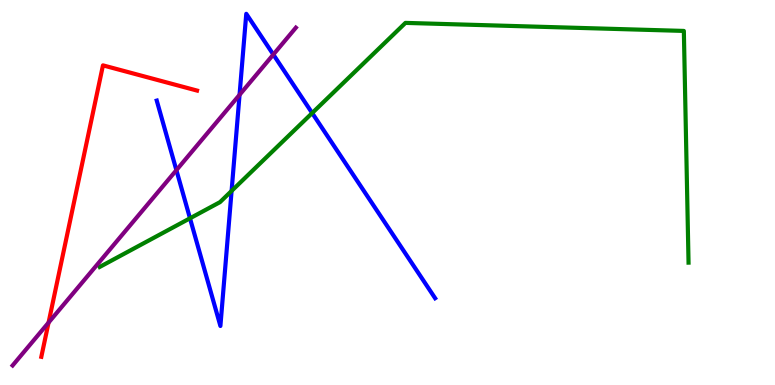[{'lines': ['blue', 'red'], 'intersections': []}, {'lines': ['green', 'red'], 'intersections': []}, {'lines': ['purple', 'red'], 'intersections': [{'x': 0.627, 'y': 1.62}]}, {'lines': ['blue', 'green'], 'intersections': [{'x': 2.45, 'y': 4.33}, {'x': 2.99, 'y': 5.04}, {'x': 4.03, 'y': 7.06}]}, {'lines': ['blue', 'purple'], 'intersections': [{'x': 2.28, 'y': 5.58}, {'x': 3.09, 'y': 7.54}, {'x': 3.53, 'y': 8.58}]}, {'lines': ['green', 'purple'], 'intersections': []}]